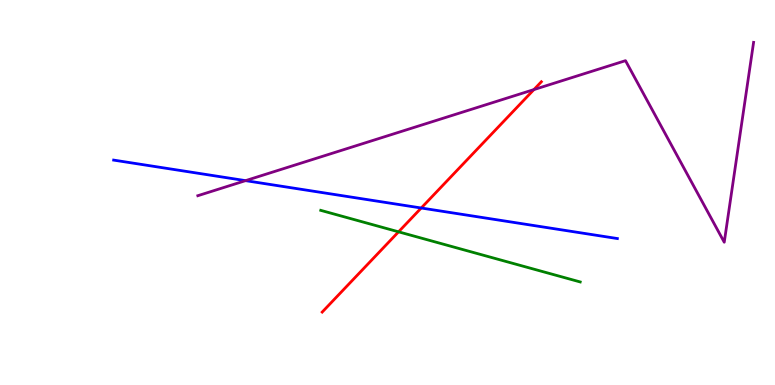[{'lines': ['blue', 'red'], 'intersections': [{'x': 5.44, 'y': 4.6}]}, {'lines': ['green', 'red'], 'intersections': [{'x': 5.14, 'y': 3.98}]}, {'lines': ['purple', 'red'], 'intersections': [{'x': 6.89, 'y': 7.67}]}, {'lines': ['blue', 'green'], 'intersections': []}, {'lines': ['blue', 'purple'], 'intersections': [{'x': 3.17, 'y': 5.31}]}, {'lines': ['green', 'purple'], 'intersections': []}]